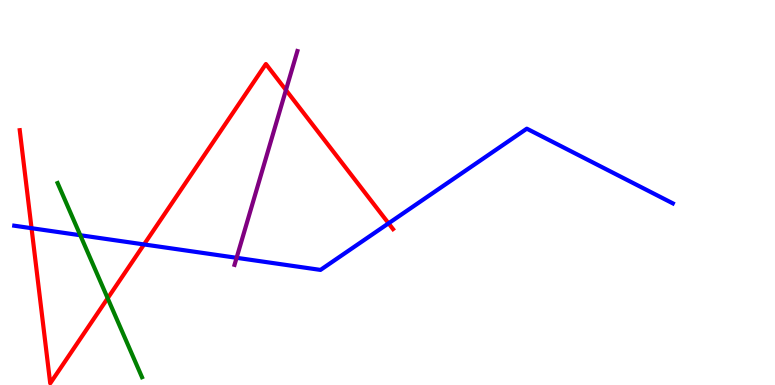[{'lines': ['blue', 'red'], 'intersections': [{'x': 0.407, 'y': 4.07}, {'x': 1.86, 'y': 3.65}, {'x': 5.01, 'y': 4.2}]}, {'lines': ['green', 'red'], 'intersections': [{'x': 1.39, 'y': 2.25}]}, {'lines': ['purple', 'red'], 'intersections': [{'x': 3.69, 'y': 7.66}]}, {'lines': ['blue', 'green'], 'intersections': [{'x': 1.04, 'y': 3.89}]}, {'lines': ['blue', 'purple'], 'intersections': [{'x': 3.05, 'y': 3.3}]}, {'lines': ['green', 'purple'], 'intersections': []}]